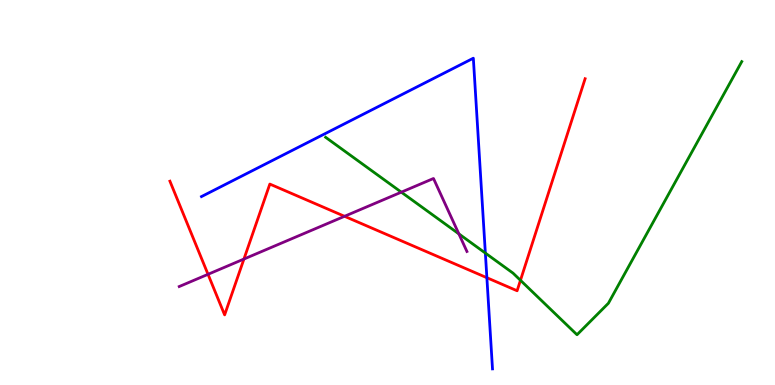[{'lines': ['blue', 'red'], 'intersections': [{'x': 6.28, 'y': 2.79}]}, {'lines': ['green', 'red'], 'intersections': [{'x': 6.72, 'y': 2.72}]}, {'lines': ['purple', 'red'], 'intersections': [{'x': 2.68, 'y': 2.88}, {'x': 3.15, 'y': 3.27}, {'x': 4.45, 'y': 4.38}]}, {'lines': ['blue', 'green'], 'intersections': [{'x': 6.26, 'y': 3.43}]}, {'lines': ['blue', 'purple'], 'intersections': []}, {'lines': ['green', 'purple'], 'intersections': [{'x': 5.18, 'y': 5.01}, {'x': 5.92, 'y': 3.93}]}]